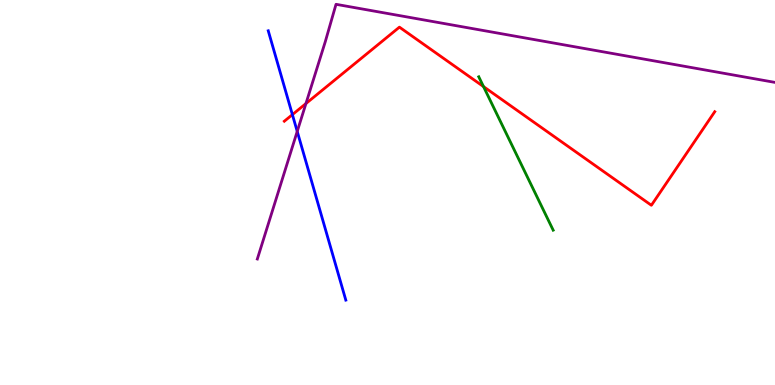[{'lines': ['blue', 'red'], 'intersections': [{'x': 3.77, 'y': 7.02}]}, {'lines': ['green', 'red'], 'intersections': [{'x': 6.24, 'y': 7.75}]}, {'lines': ['purple', 'red'], 'intersections': [{'x': 3.95, 'y': 7.31}]}, {'lines': ['blue', 'green'], 'intersections': []}, {'lines': ['blue', 'purple'], 'intersections': [{'x': 3.84, 'y': 6.59}]}, {'lines': ['green', 'purple'], 'intersections': []}]